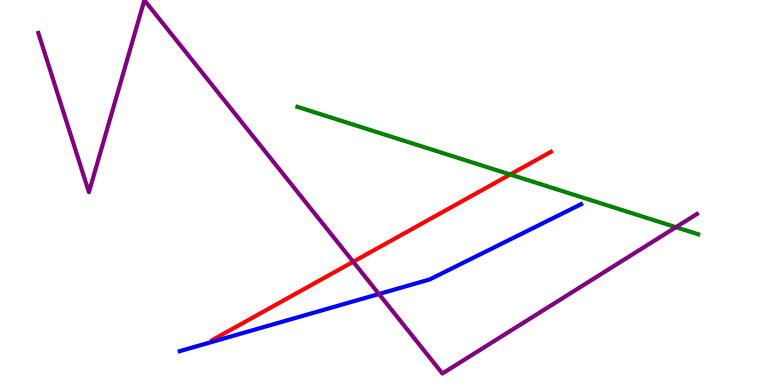[{'lines': ['blue', 'red'], 'intersections': []}, {'lines': ['green', 'red'], 'intersections': [{'x': 6.58, 'y': 5.47}]}, {'lines': ['purple', 'red'], 'intersections': [{'x': 4.56, 'y': 3.2}]}, {'lines': ['blue', 'green'], 'intersections': []}, {'lines': ['blue', 'purple'], 'intersections': [{'x': 4.89, 'y': 2.36}]}, {'lines': ['green', 'purple'], 'intersections': [{'x': 8.72, 'y': 4.1}]}]